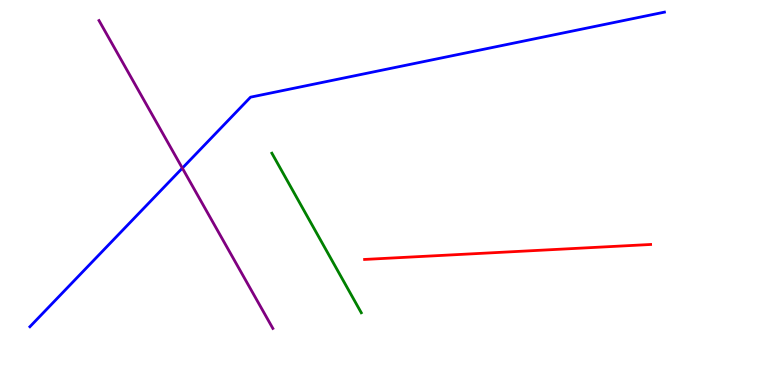[{'lines': ['blue', 'red'], 'intersections': []}, {'lines': ['green', 'red'], 'intersections': []}, {'lines': ['purple', 'red'], 'intersections': []}, {'lines': ['blue', 'green'], 'intersections': []}, {'lines': ['blue', 'purple'], 'intersections': [{'x': 2.35, 'y': 5.63}]}, {'lines': ['green', 'purple'], 'intersections': []}]